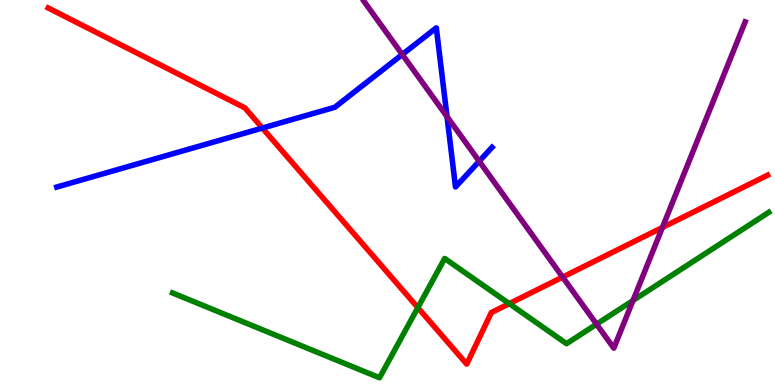[{'lines': ['blue', 'red'], 'intersections': [{'x': 3.39, 'y': 6.67}]}, {'lines': ['green', 'red'], 'intersections': [{'x': 5.39, 'y': 2.01}, {'x': 6.57, 'y': 2.11}]}, {'lines': ['purple', 'red'], 'intersections': [{'x': 7.26, 'y': 2.8}, {'x': 8.55, 'y': 4.09}]}, {'lines': ['blue', 'green'], 'intersections': []}, {'lines': ['blue', 'purple'], 'intersections': [{'x': 5.19, 'y': 8.58}, {'x': 5.77, 'y': 6.97}, {'x': 6.18, 'y': 5.81}]}, {'lines': ['green', 'purple'], 'intersections': [{'x': 7.7, 'y': 1.58}, {'x': 8.17, 'y': 2.19}]}]